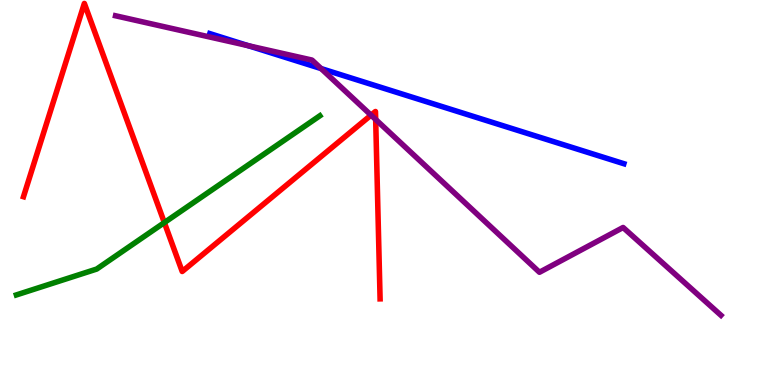[{'lines': ['blue', 'red'], 'intersections': []}, {'lines': ['green', 'red'], 'intersections': [{'x': 2.12, 'y': 4.22}]}, {'lines': ['purple', 'red'], 'intersections': [{'x': 4.79, 'y': 7.01}, {'x': 4.85, 'y': 6.9}]}, {'lines': ['blue', 'green'], 'intersections': []}, {'lines': ['blue', 'purple'], 'intersections': [{'x': 3.2, 'y': 8.81}, {'x': 4.14, 'y': 8.22}]}, {'lines': ['green', 'purple'], 'intersections': []}]